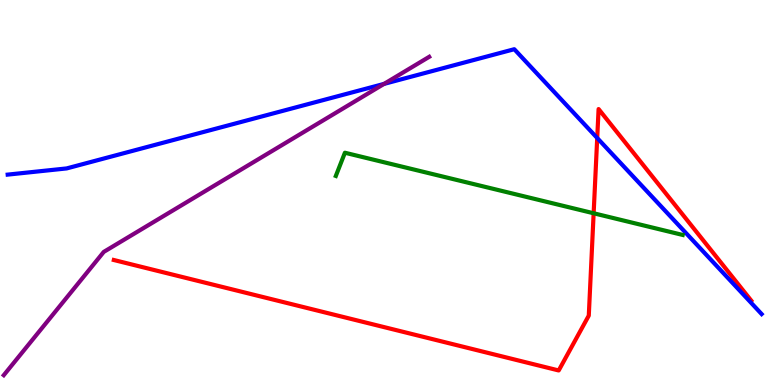[{'lines': ['blue', 'red'], 'intersections': [{'x': 7.71, 'y': 6.42}]}, {'lines': ['green', 'red'], 'intersections': [{'x': 7.66, 'y': 4.46}]}, {'lines': ['purple', 'red'], 'intersections': []}, {'lines': ['blue', 'green'], 'intersections': []}, {'lines': ['blue', 'purple'], 'intersections': [{'x': 4.96, 'y': 7.82}]}, {'lines': ['green', 'purple'], 'intersections': []}]